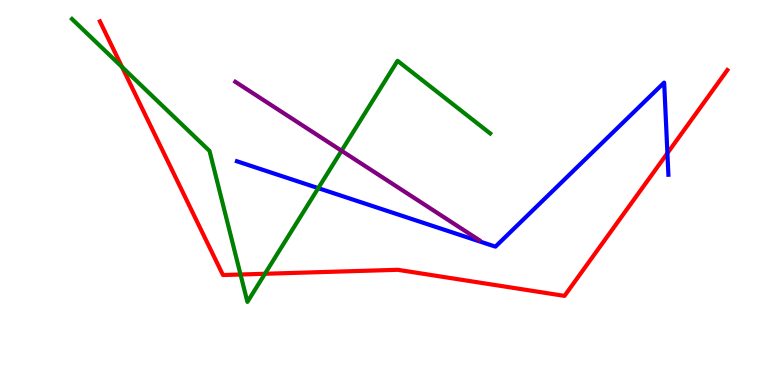[{'lines': ['blue', 'red'], 'intersections': [{'x': 8.61, 'y': 6.02}]}, {'lines': ['green', 'red'], 'intersections': [{'x': 1.58, 'y': 8.26}, {'x': 3.1, 'y': 2.87}, {'x': 3.42, 'y': 2.89}]}, {'lines': ['purple', 'red'], 'intersections': []}, {'lines': ['blue', 'green'], 'intersections': [{'x': 4.11, 'y': 5.11}]}, {'lines': ['blue', 'purple'], 'intersections': []}, {'lines': ['green', 'purple'], 'intersections': [{'x': 4.41, 'y': 6.08}]}]